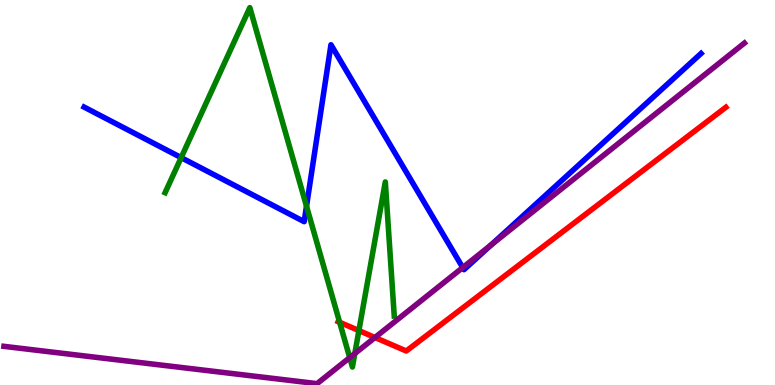[{'lines': ['blue', 'red'], 'intersections': []}, {'lines': ['green', 'red'], 'intersections': [{'x': 4.38, 'y': 1.63}, {'x': 4.63, 'y': 1.41}]}, {'lines': ['purple', 'red'], 'intersections': [{'x': 4.84, 'y': 1.23}]}, {'lines': ['blue', 'green'], 'intersections': [{'x': 2.34, 'y': 5.91}, {'x': 3.95, 'y': 4.64}]}, {'lines': ['blue', 'purple'], 'intersections': [{'x': 5.97, 'y': 3.05}, {'x': 6.34, 'y': 3.64}]}, {'lines': ['green', 'purple'], 'intersections': [{'x': 4.51, 'y': 0.711}, {'x': 4.58, 'y': 0.817}]}]